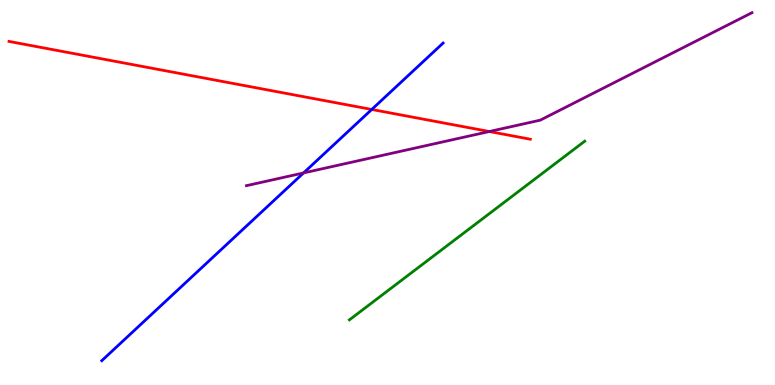[{'lines': ['blue', 'red'], 'intersections': [{'x': 4.8, 'y': 7.16}]}, {'lines': ['green', 'red'], 'intersections': []}, {'lines': ['purple', 'red'], 'intersections': [{'x': 6.31, 'y': 6.58}]}, {'lines': ['blue', 'green'], 'intersections': []}, {'lines': ['blue', 'purple'], 'intersections': [{'x': 3.92, 'y': 5.51}]}, {'lines': ['green', 'purple'], 'intersections': []}]